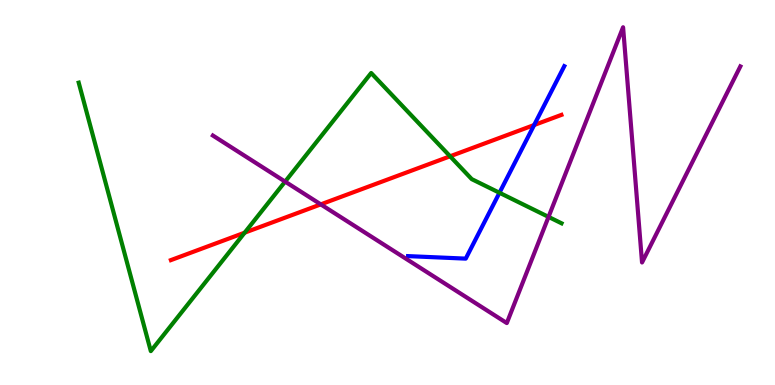[{'lines': ['blue', 'red'], 'intersections': [{'x': 6.89, 'y': 6.75}]}, {'lines': ['green', 'red'], 'intersections': [{'x': 3.16, 'y': 3.96}, {'x': 5.81, 'y': 5.94}]}, {'lines': ['purple', 'red'], 'intersections': [{'x': 4.14, 'y': 4.69}]}, {'lines': ['blue', 'green'], 'intersections': [{'x': 6.44, 'y': 4.99}]}, {'lines': ['blue', 'purple'], 'intersections': []}, {'lines': ['green', 'purple'], 'intersections': [{'x': 3.68, 'y': 5.28}, {'x': 7.08, 'y': 4.37}]}]